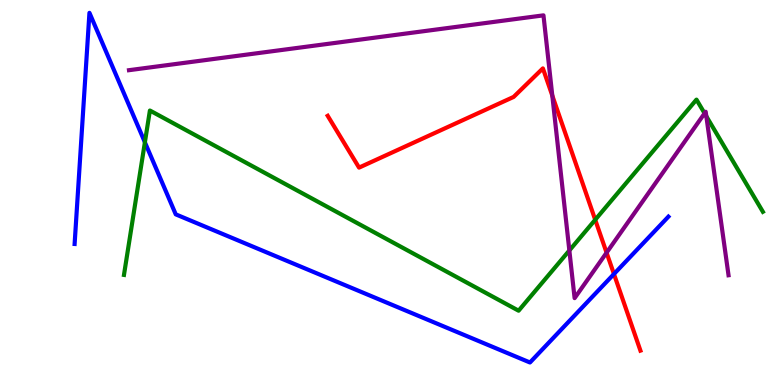[{'lines': ['blue', 'red'], 'intersections': [{'x': 7.92, 'y': 2.88}]}, {'lines': ['green', 'red'], 'intersections': [{'x': 7.68, 'y': 4.29}]}, {'lines': ['purple', 'red'], 'intersections': [{'x': 7.13, 'y': 7.52}, {'x': 7.83, 'y': 3.44}]}, {'lines': ['blue', 'green'], 'intersections': [{'x': 1.87, 'y': 6.3}]}, {'lines': ['blue', 'purple'], 'intersections': []}, {'lines': ['green', 'purple'], 'intersections': [{'x': 7.35, 'y': 3.49}, {'x': 9.09, 'y': 7.06}, {'x': 9.11, 'y': 6.98}]}]